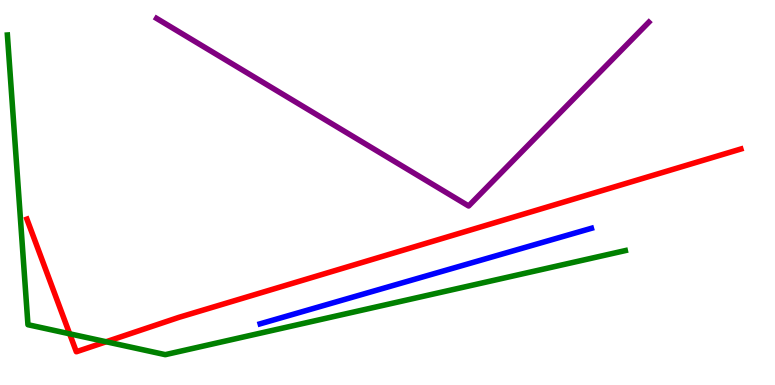[{'lines': ['blue', 'red'], 'intersections': []}, {'lines': ['green', 'red'], 'intersections': [{'x': 0.899, 'y': 1.33}, {'x': 1.37, 'y': 1.12}]}, {'lines': ['purple', 'red'], 'intersections': []}, {'lines': ['blue', 'green'], 'intersections': []}, {'lines': ['blue', 'purple'], 'intersections': []}, {'lines': ['green', 'purple'], 'intersections': []}]